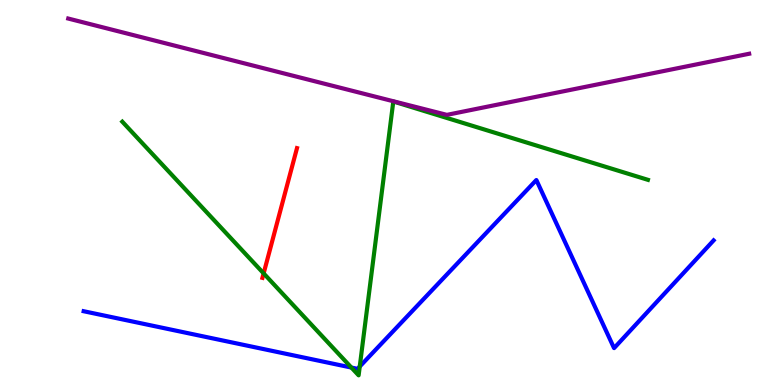[{'lines': ['blue', 'red'], 'intersections': []}, {'lines': ['green', 'red'], 'intersections': [{'x': 3.4, 'y': 2.9}]}, {'lines': ['purple', 'red'], 'intersections': []}, {'lines': ['blue', 'green'], 'intersections': [{'x': 4.53, 'y': 0.453}, {'x': 4.64, 'y': 0.48}]}, {'lines': ['blue', 'purple'], 'intersections': []}, {'lines': ['green', 'purple'], 'intersections': []}]